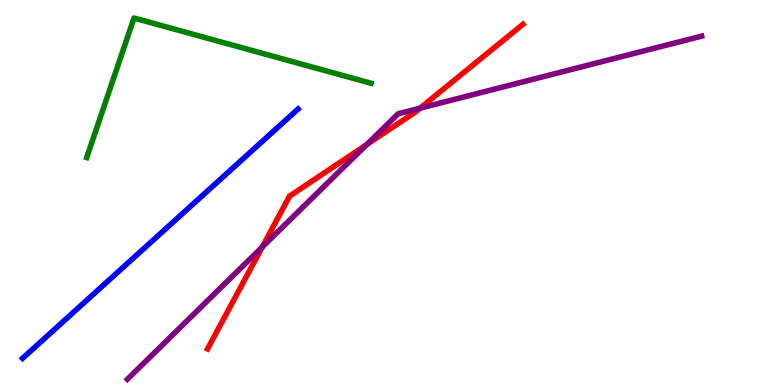[{'lines': ['blue', 'red'], 'intersections': []}, {'lines': ['green', 'red'], 'intersections': []}, {'lines': ['purple', 'red'], 'intersections': [{'x': 3.38, 'y': 3.58}, {'x': 4.73, 'y': 6.25}, {'x': 5.42, 'y': 7.19}]}, {'lines': ['blue', 'green'], 'intersections': []}, {'lines': ['blue', 'purple'], 'intersections': []}, {'lines': ['green', 'purple'], 'intersections': []}]